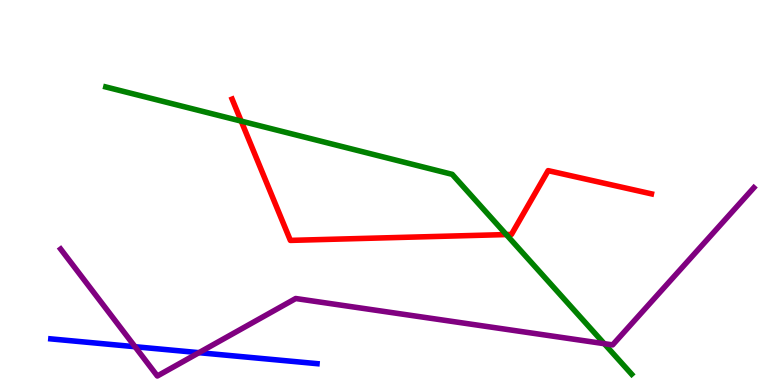[{'lines': ['blue', 'red'], 'intersections': []}, {'lines': ['green', 'red'], 'intersections': [{'x': 3.11, 'y': 6.85}, {'x': 6.53, 'y': 3.91}]}, {'lines': ['purple', 'red'], 'intersections': []}, {'lines': ['blue', 'green'], 'intersections': []}, {'lines': ['blue', 'purple'], 'intersections': [{'x': 1.74, 'y': 0.994}, {'x': 2.57, 'y': 0.84}]}, {'lines': ['green', 'purple'], 'intersections': [{'x': 7.8, 'y': 1.07}]}]